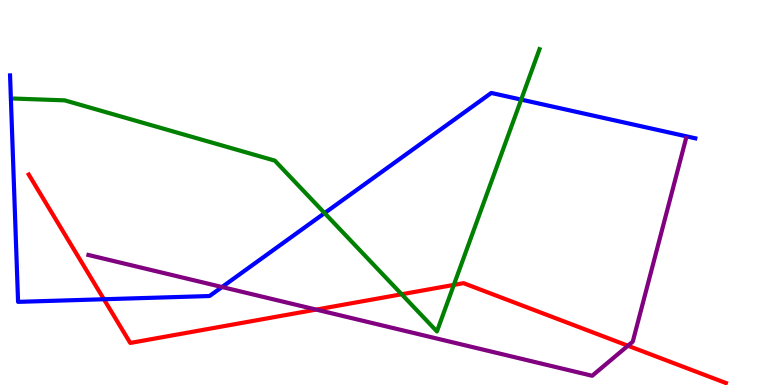[{'lines': ['blue', 'red'], 'intersections': [{'x': 1.34, 'y': 2.23}]}, {'lines': ['green', 'red'], 'intersections': [{'x': 5.18, 'y': 2.36}, {'x': 5.86, 'y': 2.6}]}, {'lines': ['purple', 'red'], 'intersections': [{'x': 4.08, 'y': 1.96}, {'x': 8.1, 'y': 1.02}]}, {'lines': ['blue', 'green'], 'intersections': [{'x': 4.19, 'y': 4.47}, {'x': 6.72, 'y': 7.41}]}, {'lines': ['blue', 'purple'], 'intersections': [{'x': 2.86, 'y': 2.54}]}, {'lines': ['green', 'purple'], 'intersections': []}]